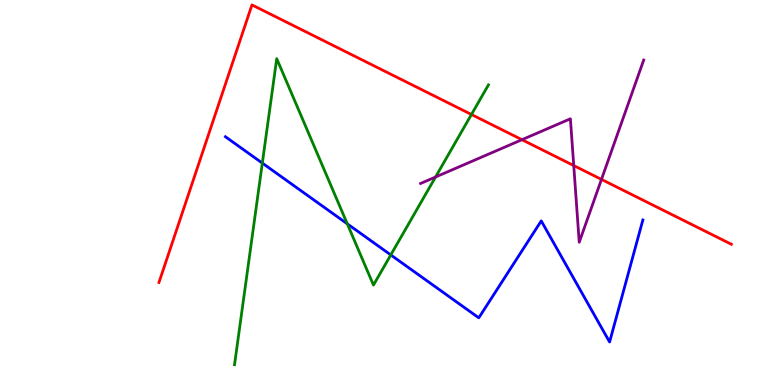[{'lines': ['blue', 'red'], 'intersections': []}, {'lines': ['green', 'red'], 'intersections': [{'x': 6.08, 'y': 7.03}]}, {'lines': ['purple', 'red'], 'intersections': [{'x': 6.73, 'y': 6.37}, {'x': 7.4, 'y': 5.7}, {'x': 7.76, 'y': 5.34}]}, {'lines': ['blue', 'green'], 'intersections': [{'x': 3.38, 'y': 5.76}, {'x': 4.48, 'y': 4.19}, {'x': 5.04, 'y': 3.38}]}, {'lines': ['blue', 'purple'], 'intersections': []}, {'lines': ['green', 'purple'], 'intersections': [{'x': 5.62, 'y': 5.4}]}]